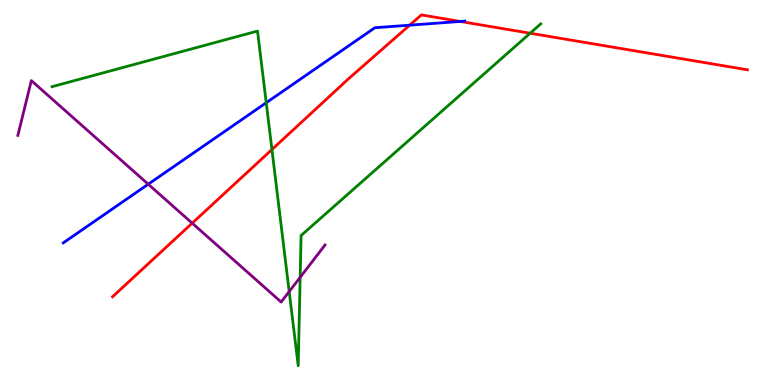[{'lines': ['blue', 'red'], 'intersections': [{'x': 5.29, 'y': 9.35}, {'x': 5.94, 'y': 9.44}]}, {'lines': ['green', 'red'], 'intersections': [{'x': 3.51, 'y': 6.12}, {'x': 6.84, 'y': 9.14}]}, {'lines': ['purple', 'red'], 'intersections': [{'x': 2.48, 'y': 4.2}]}, {'lines': ['blue', 'green'], 'intersections': [{'x': 3.44, 'y': 7.33}]}, {'lines': ['blue', 'purple'], 'intersections': [{'x': 1.91, 'y': 5.22}]}, {'lines': ['green', 'purple'], 'intersections': [{'x': 3.73, 'y': 2.43}, {'x': 3.87, 'y': 2.8}]}]